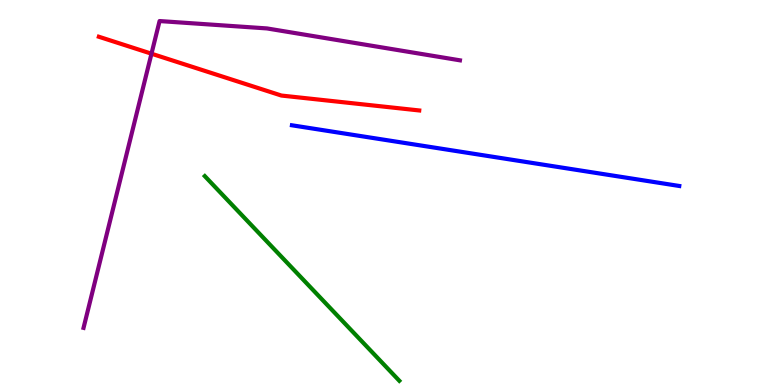[{'lines': ['blue', 'red'], 'intersections': []}, {'lines': ['green', 'red'], 'intersections': []}, {'lines': ['purple', 'red'], 'intersections': [{'x': 1.95, 'y': 8.61}]}, {'lines': ['blue', 'green'], 'intersections': []}, {'lines': ['blue', 'purple'], 'intersections': []}, {'lines': ['green', 'purple'], 'intersections': []}]